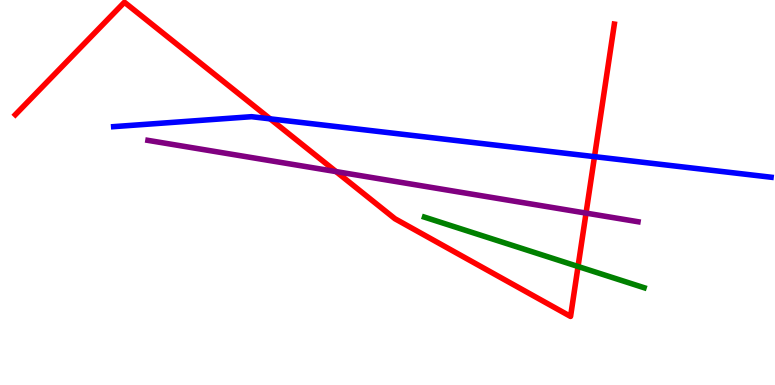[{'lines': ['blue', 'red'], 'intersections': [{'x': 3.49, 'y': 6.91}, {'x': 7.67, 'y': 5.93}]}, {'lines': ['green', 'red'], 'intersections': [{'x': 7.46, 'y': 3.08}]}, {'lines': ['purple', 'red'], 'intersections': [{'x': 4.34, 'y': 5.54}, {'x': 7.56, 'y': 4.46}]}, {'lines': ['blue', 'green'], 'intersections': []}, {'lines': ['blue', 'purple'], 'intersections': []}, {'lines': ['green', 'purple'], 'intersections': []}]